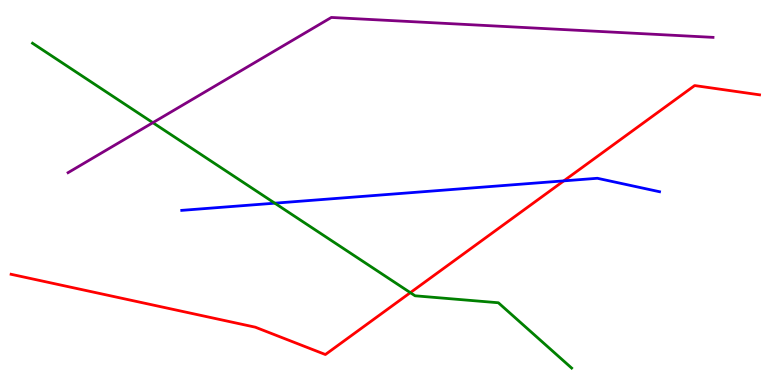[{'lines': ['blue', 'red'], 'intersections': [{'x': 7.27, 'y': 5.3}]}, {'lines': ['green', 'red'], 'intersections': [{'x': 5.29, 'y': 2.4}]}, {'lines': ['purple', 'red'], 'intersections': []}, {'lines': ['blue', 'green'], 'intersections': [{'x': 3.55, 'y': 4.72}]}, {'lines': ['blue', 'purple'], 'intersections': []}, {'lines': ['green', 'purple'], 'intersections': [{'x': 1.97, 'y': 6.81}]}]